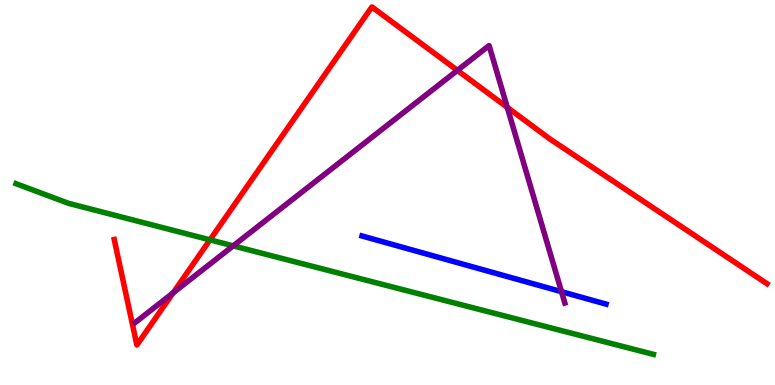[{'lines': ['blue', 'red'], 'intersections': []}, {'lines': ['green', 'red'], 'intersections': [{'x': 2.71, 'y': 3.77}]}, {'lines': ['purple', 'red'], 'intersections': [{'x': 2.23, 'y': 2.39}, {'x': 5.9, 'y': 8.17}, {'x': 6.55, 'y': 7.21}]}, {'lines': ['blue', 'green'], 'intersections': []}, {'lines': ['blue', 'purple'], 'intersections': [{'x': 7.25, 'y': 2.42}]}, {'lines': ['green', 'purple'], 'intersections': [{'x': 3.01, 'y': 3.61}]}]